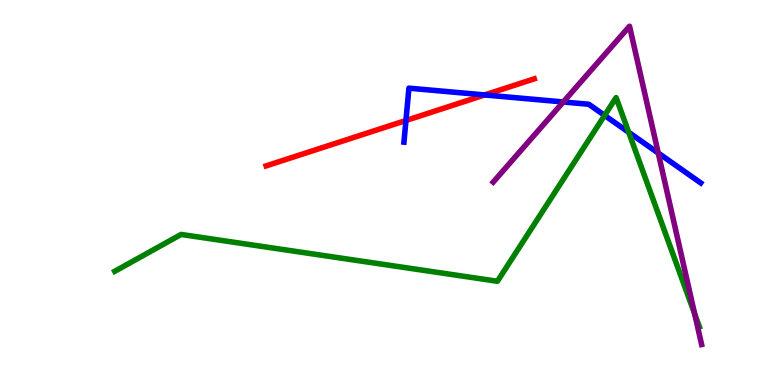[{'lines': ['blue', 'red'], 'intersections': [{'x': 5.24, 'y': 6.87}, {'x': 6.25, 'y': 7.53}]}, {'lines': ['green', 'red'], 'intersections': []}, {'lines': ['purple', 'red'], 'intersections': []}, {'lines': ['blue', 'green'], 'intersections': [{'x': 7.8, 'y': 7.0}, {'x': 8.11, 'y': 6.56}]}, {'lines': ['blue', 'purple'], 'intersections': [{'x': 7.27, 'y': 7.35}, {'x': 8.49, 'y': 6.02}]}, {'lines': ['green', 'purple'], 'intersections': [{'x': 8.96, 'y': 1.85}]}]